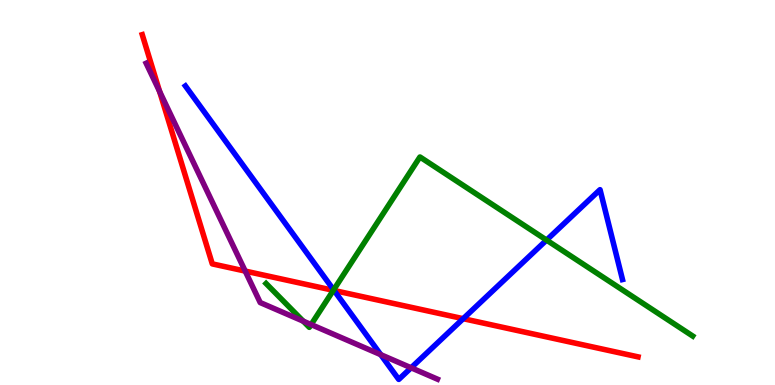[{'lines': ['blue', 'red'], 'intersections': [{'x': 4.31, 'y': 2.45}, {'x': 5.98, 'y': 1.72}]}, {'lines': ['green', 'red'], 'intersections': [{'x': 4.3, 'y': 2.46}]}, {'lines': ['purple', 'red'], 'intersections': [{'x': 2.06, 'y': 7.62}, {'x': 3.16, 'y': 2.96}]}, {'lines': ['blue', 'green'], 'intersections': [{'x': 4.31, 'y': 2.47}, {'x': 7.05, 'y': 3.76}]}, {'lines': ['blue', 'purple'], 'intersections': [{'x': 4.91, 'y': 0.788}, {'x': 5.3, 'y': 0.447}]}, {'lines': ['green', 'purple'], 'intersections': [{'x': 3.91, 'y': 1.66}, {'x': 4.01, 'y': 1.57}]}]